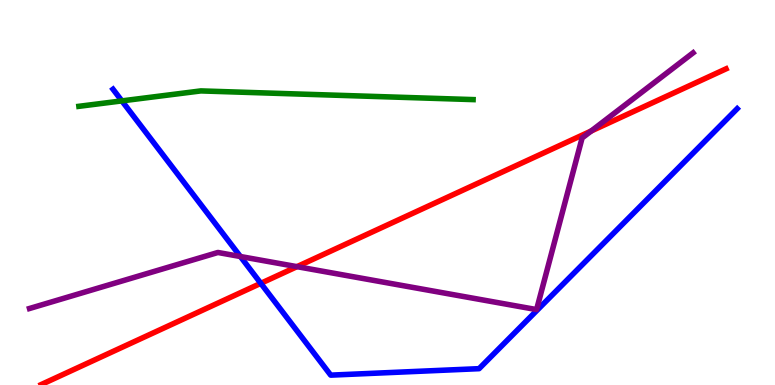[{'lines': ['blue', 'red'], 'intersections': [{'x': 3.37, 'y': 2.64}]}, {'lines': ['green', 'red'], 'intersections': []}, {'lines': ['purple', 'red'], 'intersections': [{'x': 3.83, 'y': 3.07}, {'x': 7.63, 'y': 6.6}]}, {'lines': ['blue', 'green'], 'intersections': [{'x': 1.57, 'y': 7.38}]}, {'lines': ['blue', 'purple'], 'intersections': [{'x': 3.1, 'y': 3.34}]}, {'lines': ['green', 'purple'], 'intersections': []}]